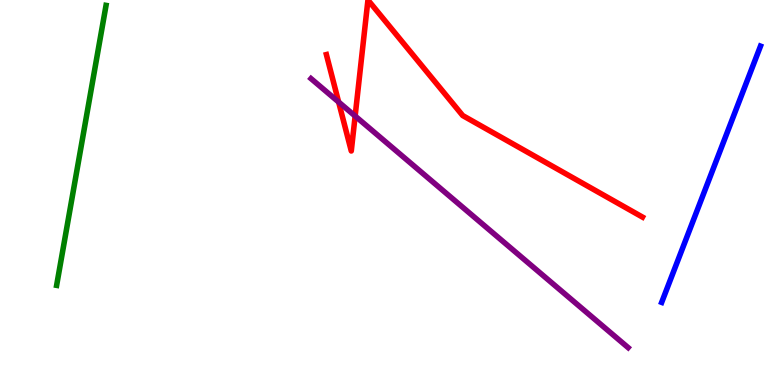[{'lines': ['blue', 'red'], 'intersections': []}, {'lines': ['green', 'red'], 'intersections': []}, {'lines': ['purple', 'red'], 'intersections': [{'x': 4.37, 'y': 7.35}, {'x': 4.58, 'y': 6.99}]}, {'lines': ['blue', 'green'], 'intersections': []}, {'lines': ['blue', 'purple'], 'intersections': []}, {'lines': ['green', 'purple'], 'intersections': []}]